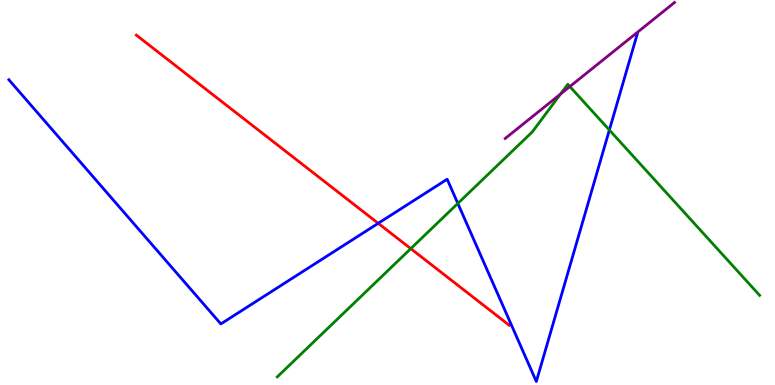[{'lines': ['blue', 'red'], 'intersections': [{'x': 4.88, 'y': 4.2}]}, {'lines': ['green', 'red'], 'intersections': [{'x': 5.3, 'y': 3.54}]}, {'lines': ['purple', 'red'], 'intersections': []}, {'lines': ['blue', 'green'], 'intersections': [{'x': 5.91, 'y': 4.72}, {'x': 7.86, 'y': 6.62}]}, {'lines': ['blue', 'purple'], 'intersections': []}, {'lines': ['green', 'purple'], 'intersections': [{'x': 7.23, 'y': 7.56}, {'x': 7.35, 'y': 7.75}]}]